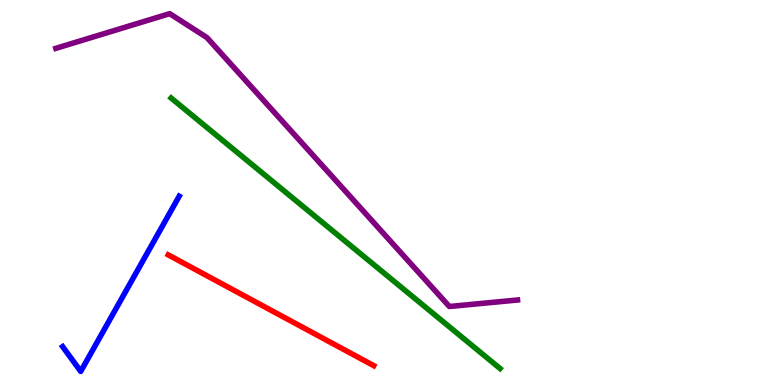[{'lines': ['blue', 'red'], 'intersections': []}, {'lines': ['green', 'red'], 'intersections': []}, {'lines': ['purple', 'red'], 'intersections': []}, {'lines': ['blue', 'green'], 'intersections': []}, {'lines': ['blue', 'purple'], 'intersections': []}, {'lines': ['green', 'purple'], 'intersections': []}]